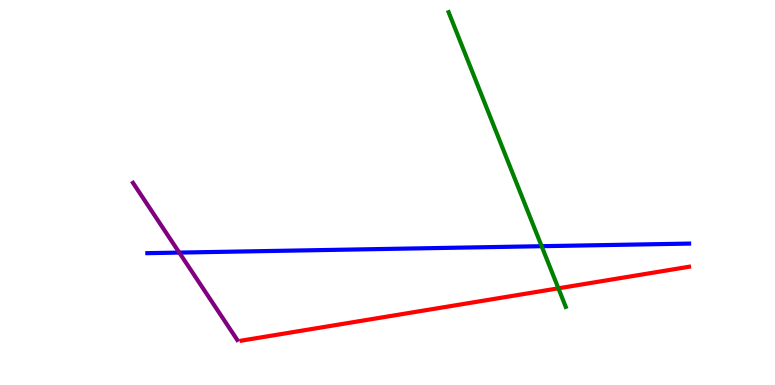[{'lines': ['blue', 'red'], 'intersections': []}, {'lines': ['green', 'red'], 'intersections': [{'x': 7.2, 'y': 2.51}]}, {'lines': ['purple', 'red'], 'intersections': []}, {'lines': ['blue', 'green'], 'intersections': [{'x': 6.99, 'y': 3.61}]}, {'lines': ['blue', 'purple'], 'intersections': [{'x': 2.31, 'y': 3.44}]}, {'lines': ['green', 'purple'], 'intersections': []}]